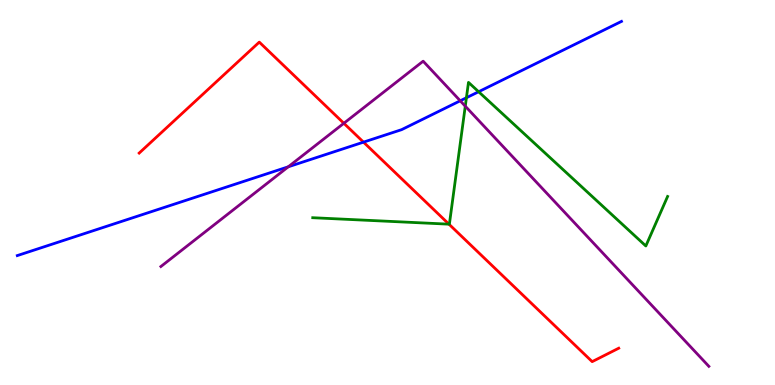[{'lines': ['blue', 'red'], 'intersections': [{'x': 4.69, 'y': 6.31}]}, {'lines': ['green', 'red'], 'intersections': [{'x': 5.79, 'y': 4.18}]}, {'lines': ['purple', 'red'], 'intersections': [{'x': 4.44, 'y': 6.8}]}, {'lines': ['blue', 'green'], 'intersections': [{'x': 6.02, 'y': 7.46}, {'x': 6.18, 'y': 7.62}]}, {'lines': ['blue', 'purple'], 'intersections': [{'x': 3.72, 'y': 5.67}, {'x': 5.94, 'y': 7.38}]}, {'lines': ['green', 'purple'], 'intersections': [{'x': 6.0, 'y': 7.24}]}]